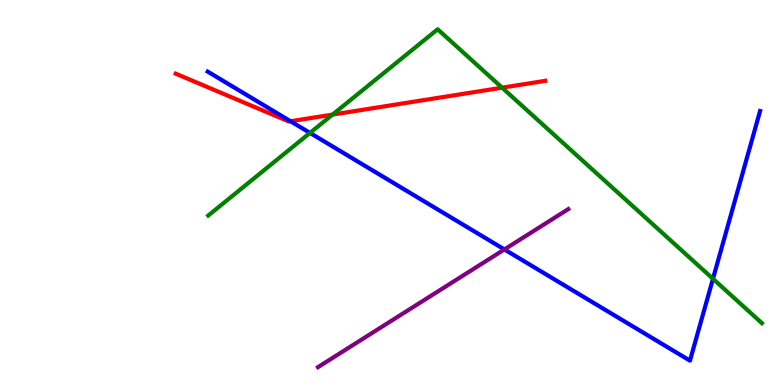[{'lines': ['blue', 'red'], 'intersections': [{'x': 3.75, 'y': 6.85}]}, {'lines': ['green', 'red'], 'intersections': [{'x': 4.29, 'y': 7.02}, {'x': 6.48, 'y': 7.72}]}, {'lines': ['purple', 'red'], 'intersections': []}, {'lines': ['blue', 'green'], 'intersections': [{'x': 4.0, 'y': 6.55}, {'x': 9.2, 'y': 2.76}]}, {'lines': ['blue', 'purple'], 'intersections': [{'x': 6.51, 'y': 3.52}]}, {'lines': ['green', 'purple'], 'intersections': []}]